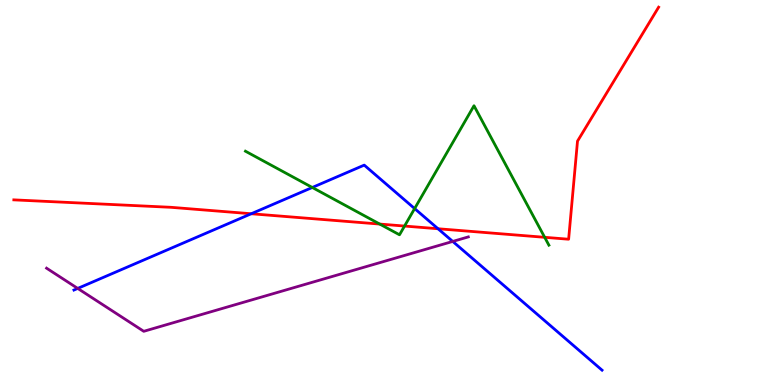[{'lines': ['blue', 'red'], 'intersections': [{'x': 3.24, 'y': 4.45}, {'x': 5.65, 'y': 4.06}]}, {'lines': ['green', 'red'], 'intersections': [{'x': 4.9, 'y': 4.18}, {'x': 5.22, 'y': 4.13}, {'x': 7.03, 'y': 3.84}]}, {'lines': ['purple', 'red'], 'intersections': []}, {'lines': ['blue', 'green'], 'intersections': [{'x': 4.03, 'y': 5.13}, {'x': 5.35, 'y': 4.58}]}, {'lines': ['blue', 'purple'], 'intersections': [{'x': 1.0, 'y': 2.51}, {'x': 5.84, 'y': 3.73}]}, {'lines': ['green', 'purple'], 'intersections': []}]